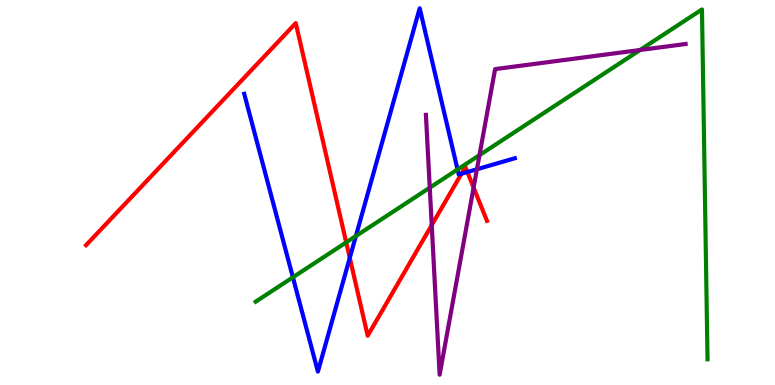[{'lines': ['blue', 'red'], 'intersections': [{'x': 4.51, 'y': 3.3}, {'x': 5.95, 'y': 5.49}, {'x': 6.03, 'y': 5.53}]}, {'lines': ['green', 'red'], 'intersections': [{'x': 4.47, 'y': 3.7}]}, {'lines': ['purple', 'red'], 'intersections': [{'x': 5.57, 'y': 4.15}, {'x': 6.11, 'y': 5.13}]}, {'lines': ['blue', 'green'], 'intersections': [{'x': 3.78, 'y': 2.8}, {'x': 4.59, 'y': 3.87}, {'x': 5.9, 'y': 5.6}]}, {'lines': ['blue', 'purple'], 'intersections': [{'x': 6.15, 'y': 5.6}]}, {'lines': ['green', 'purple'], 'intersections': [{'x': 5.55, 'y': 5.12}, {'x': 6.19, 'y': 5.97}, {'x': 8.26, 'y': 8.7}]}]